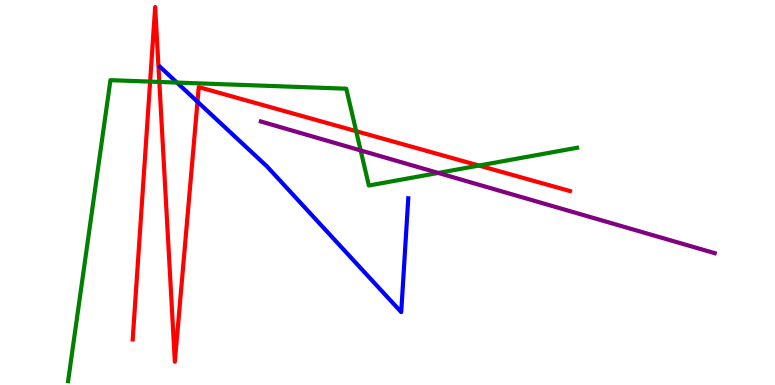[{'lines': ['blue', 'red'], 'intersections': [{'x': 2.55, 'y': 7.36}]}, {'lines': ['green', 'red'], 'intersections': [{'x': 1.94, 'y': 7.88}, {'x': 2.06, 'y': 7.87}, {'x': 4.6, 'y': 6.59}, {'x': 6.18, 'y': 5.7}]}, {'lines': ['purple', 'red'], 'intersections': []}, {'lines': ['blue', 'green'], 'intersections': [{'x': 2.28, 'y': 7.86}]}, {'lines': ['blue', 'purple'], 'intersections': []}, {'lines': ['green', 'purple'], 'intersections': [{'x': 4.65, 'y': 6.09}, {'x': 5.65, 'y': 5.51}]}]